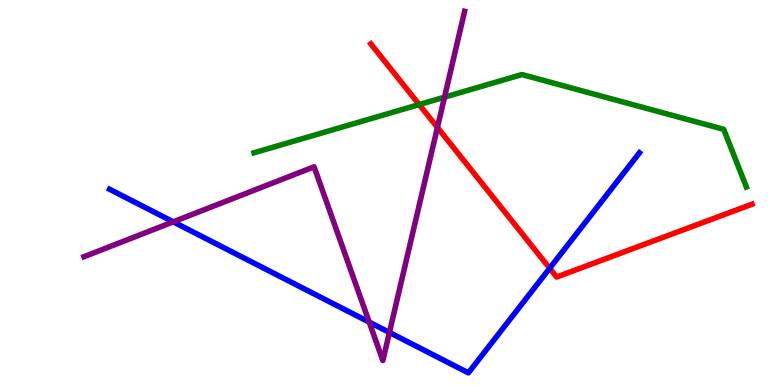[{'lines': ['blue', 'red'], 'intersections': [{'x': 7.09, 'y': 3.03}]}, {'lines': ['green', 'red'], 'intersections': [{'x': 5.41, 'y': 7.28}]}, {'lines': ['purple', 'red'], 'intersections': [{'x': 5.64, 'y': 6.69}]}, {'lines': ['blue', 'green'], 'intersections': []}, {'lines': ['blue', 'purple'], 'intersections': [{'x': 2.24, 'y': 4.24}, {'x': 4.76, 'y': 1.63}, {'x': 5.02, 'y': 1.36}]}, {'lines': ['green', 'purple'], 'intersections': [{'x': 5.74, 'y': 7.48}]}]